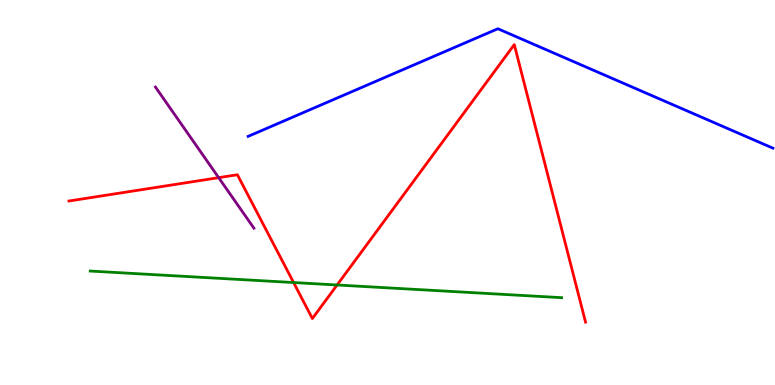[{'lines': ['blue', 'red'], 'intersections': []}, {'lines': ['green', 'red'], 'intersections': [{'x': 3.79, 'y': 2.66}, {'x': 4.35, 'y': 2.6}]}, {'lines': ['purple', 'red'], 'intersections': [{'x': 2.82, 'y': 5.39}]}, {'lines': ['blue', 'green'], 'intersections': []}, {'lines': ['blue', 'purple'], 'intersections': []}, {'lines': ['green', 'purple'], 'intersections': []}]